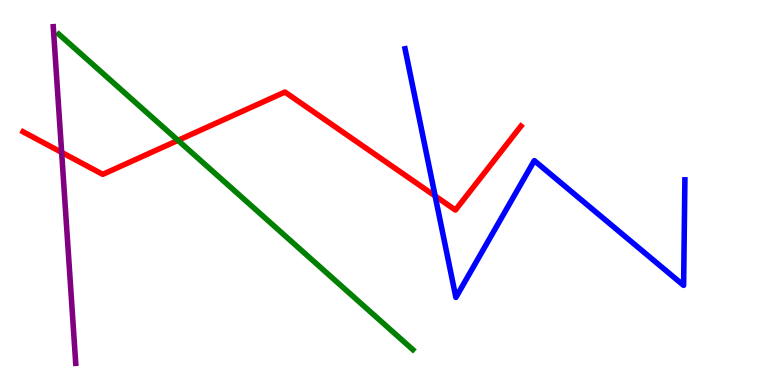[{'lines': ['blue', 'red'], 'intersections': [{'x': 5.61, 'y': 4.91}]}, {'lines': ['green', 'red'], 'intersections': [{'x': 2.3, 'y': 6.35}]}, {'lines': ['purple', 'red'], 'intersections': [{'x': 0.795, 'y': 6.04}]}, {'lines': ['blue', 'green'], 'intersections': []}, {'lines': ['blue', 'purple'], 'intersections': []}, {'lines': ['green', 'purple'], 'intersections': []}]